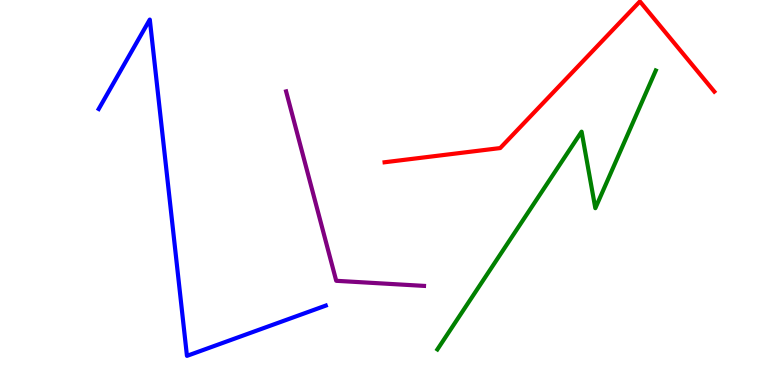[{'lines': ['blue', 'red'], 'intersections': []}, {'lines': ['green', 'red'], 'intersections': []}, {'lines': ['purple', 'red'], 'intersections': []}, {'lines': ['blue', 'green'], 'intersections': []}, {'lines': ['blue', 'purple'], 'intersections': []}, {'lines': ['green', 'purple'], 'intersections': []}]